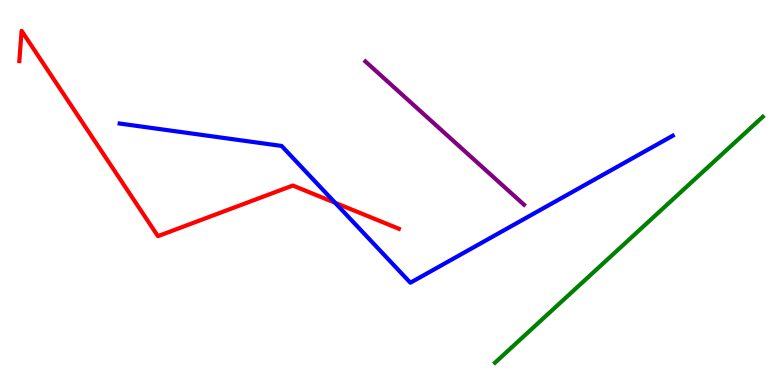[{'lines': ['blue', 'red'], 'intersections': [{'x': 4.32, 'y': 4.73}]}, {'lines': ['green', 'red'], 'intersections': []}, {'lines': ['purple', 'red'], 'intersections': []}, {'lines': ['blue', 'green'], 'intersections': []}, {'lines': ['blue', 'purple'], 'intersections': []}, {'lines': ['green', 'purple'], 'intersections': []}]